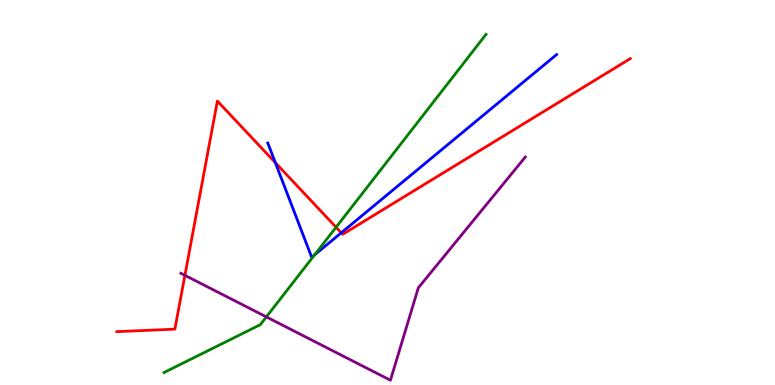[{'lines': ['blue', 'red'], 'intersections': [{'x': 3.55, 'y': 5.77}, {'x': 4.4, 'y': 3.95}]}, {'lines': ['green', 'red'], 'intersections': [{'x': 4.34, 'y': 4.1}]}, {'lines': ['purple', 'red'], 'intersections': [{'x': 2.39, 'y': 2.85}]}, {'lines': ['blue', 'green'], 'intersections': [{'x': 4.06, 'y': 3.38}]}, {'lines': ['blue', 'purple'], 'intersections': []}, {'lines': ['green', 'purple'], 'intersections': [{'x': 3.44, 'y': 1.77}]}]